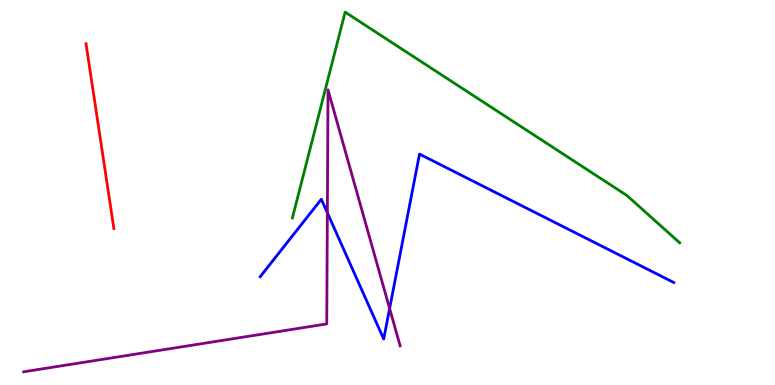[{'lines': ['blue', 'red'], 'intersections': []}, {'lines': ['green', 'red'], 'intersections': []}, {'lines': ['purple', 'red'], 'intersections': []}, {'lines': ['blue', 'green'], 'intersections': []}, {'lines': ['blue', 'purple'], 'intersections': [{'x': 4.22, 'y': 4.47}, {'x': 5.03, 'y': 1.99}]}, {'lines': ['green', 'purple'], 'intersections': []}]